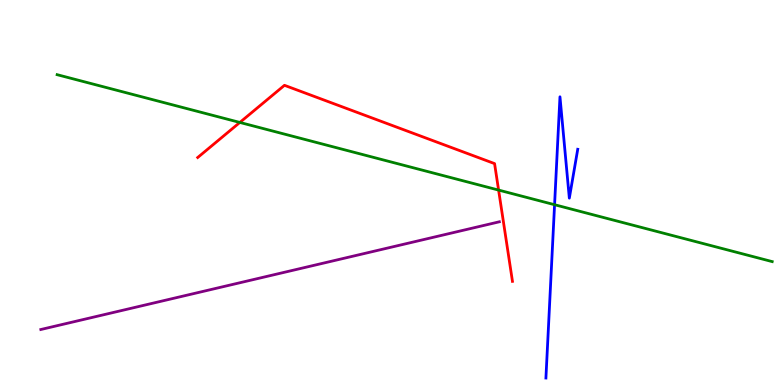[{'lines': ['blue', 'red'], 'intersections': []}, {'lines': ['green', 'red'], 'intersections': [{'x': 3.09, 'y': 6.82}, {'x': 6.43, 'y': 5.06}]}, {'lines': ['purple', 'red'], 'intersections': []}, {'lines': ['blue', 'green'], 'intersections': [{'x': 7.16, 'y': 4.68}]}, {'lines': ['blue', 'purple'], 'intersections': []}, {'lines': ['green', 'purple'], 'intersections': []}]